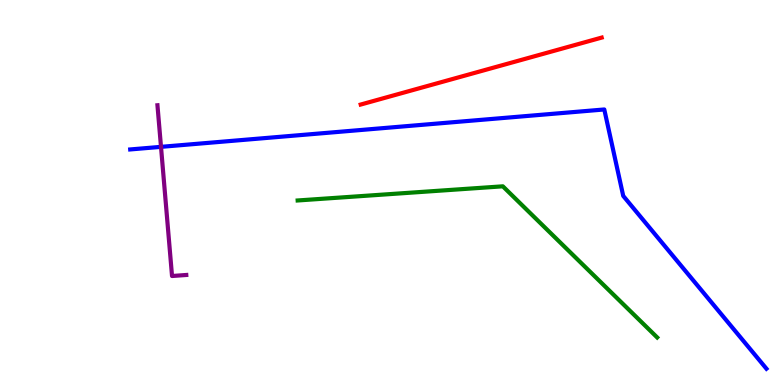[{'lines': ['blue', 'red'], 'intersections': []}, {'lines': ['green', 'red'], 'intersections': []}, {'lines': ['purple', 'red'], 'intersections': []}, {'lines': ['blue', 'green'], 'intersections': []}, {'lines': ['blue', 'purple'], 'intersections': [{'x': 2.08, 'y': 6.19}]}, {'lines': ['green', 'purple'], 'intersections': []}]